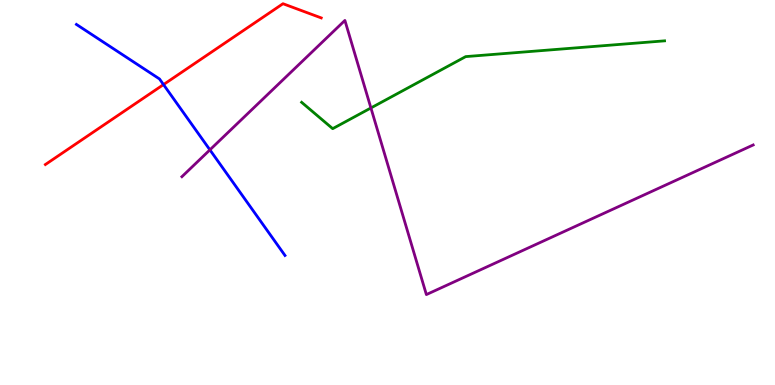[{'lines': ['blue', 'red'], 'intersections': [{'x': 2.11, 'y': 7.8}]}, {'lines': ['green', 'red'], 'intersections': []}, {'lines': ['purple', 'red'], 'intersections': []}, {'lines': ['blue', 'green'], 'intersections': []}, {'lines': ['blue', 'purple'], 'intersections': [{'x': 2.71, 'y': 6.11}]}, {'lines': ['green', 'purple'], 'intersections': [{'x': 4.79, 'y': 7.2}]}]